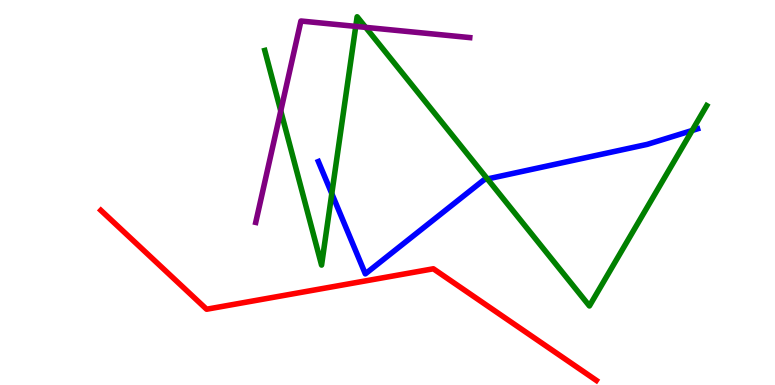[{'lines': ['blue', 'red'], 'intersections': []}, {'lines': ['green', 'red'], 'intersections': []}, {'lines': ['purple', 'red'], 'intersections': []}, {'lines': ['blue', 'green'], 'intersections': [{'x': 4.28, 'y': 4.97}, {'x': 6.29, 'y': 5.35}, {'x': 8.93, 'y': 6.61}]}, {'lines': ['blue', 'purple'], 'intersections': []}, {'lines': ['green', 'purple'], 'intersections': [{'x': 3.62, 'y': 7.12}, {'x': 4.59, 'y': 9.31}, {'x': 4.72, 'y': 9.29}]}]